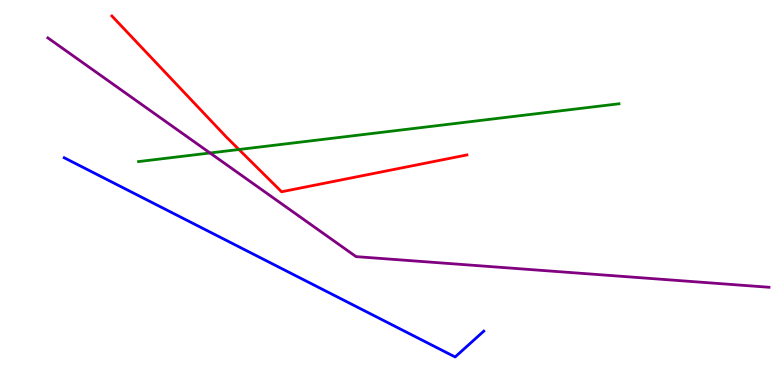[{'lines': ['blue', 'red'], 'intersections': []}, {'lines': ['green', 'red'], 'intersections': [{'x': 3.08, 'y': 6.12}]}, {'lines': ['purple', 'red'], 'intersections': []}, {'lines': ['blue', 'green'], 'intersections': []}, {'lines': ['blue', 'purple'], 'intersections': []}, {'lines': ['green', 'purple'], 'intersections': [{'x': 2.71, 'y': 6.03}]}]